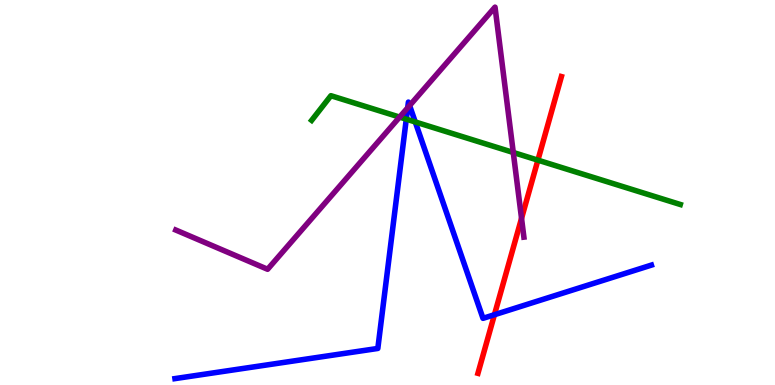[{'lines': ['blue', 'red'], 'intersections': [{'x': 6.38, 'y': 1.83}]}, {'lines': ['green', 'red'], 'intersections': [{'x': 6.94, 'y': 5.84}]}, {'lines': ['purple', 'red'], 'intersections': [{'x': 6.73, 'y': 4.33}]}, {'lines': ['blue', 'green'], 'intersections': [{'x': 5.24, 'y': 6.9}, {'x': 5.36, 'y': 6.83}]}, {'lines': ['blue', 'purple'], 'intersections': [{'x': 5.26, 'y': 7.2}, {'x': 5.29, 'y': 7.26}]}, {'lines': ['green', 'purple'], 'intersections': [{'x': 5.16, 'y': 6.96}, {'x': 6.62, 'y': 6.04}]}]